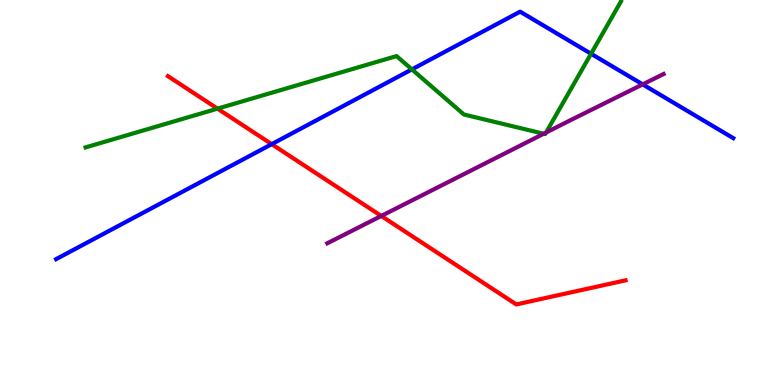[{'lines': ['blue', 'red'], 'intersections': [{'x': 3.51, 'y': 6.26}]}, {'lines': ['green', 'red'], 'intersections': [{'x': 2.81, 'y': 7.18}]}, {'lines': ['purple', 'red'], 'intersections': [{'x': 4.92, 'y': 4.39}]}, {'lines': ['blue', 'green'], 'intersections': [{'x': 5.31, 'y': 8.2}, {'x': 7.63, 'y': 8.6}]}, {'lines': ['blue', 'purple'], 'intersections': [{'x': 8.29, 'y': 7.81}]}, {'lines': ['green', 'purple'], 'intersections': [{'x': 7.02, 'y': 6.53}, {'x': 7.05, 'y': 6.56}]}]